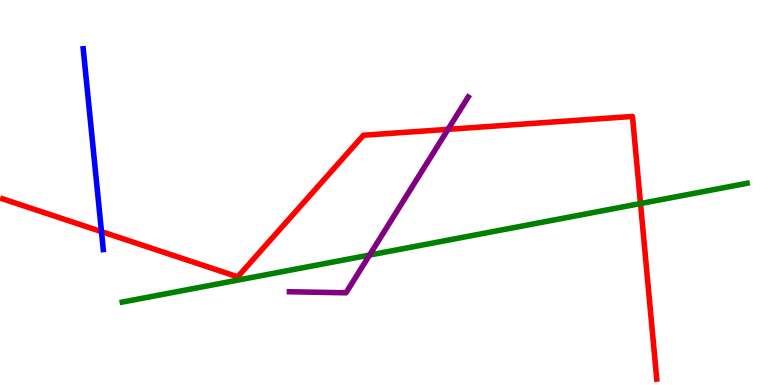[{'lines': ['blue', 'red'], 'intersections': [{'x': 1.31, 'y': 3.98}]}, {'lines': ['green', 'red'], 'intersections': [{'x': 8.26, 'y': 4.71}]}, {'lines': ['purple', 'red'], 'intersections': [{'x': 5.78, 'y': 6.64}]}, {'lines': ['blue', 'green'], 'intersections': []}, {'lines': ['blue', 'purple'], 'intersections': []}, {'lines': ['green', 'purple'], 'intersections': [{'x': 4.77, 'y': 3.37}]}]